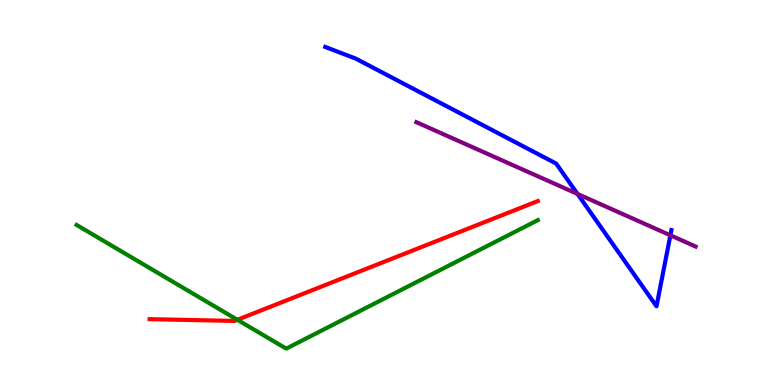[{'lines': ['blue', 'red'], 'intersections': []}, {'lines': ['green', 'red'], 'intersections': [{'x': 3.06, 'y': 1.69}]}, {'lines': ['purple', 'red'], 'intersections': []}, {'lines': ['blue', 'green'], 'intersections': []}, {'lines': ['blue', 'purple'], 'intersections': [{'x': 7.45, 'y': 4.96}, {'x': 8.65, 'y': 3.89}]}, {'lines': ['green', 'purple'], 'intersections': []}]